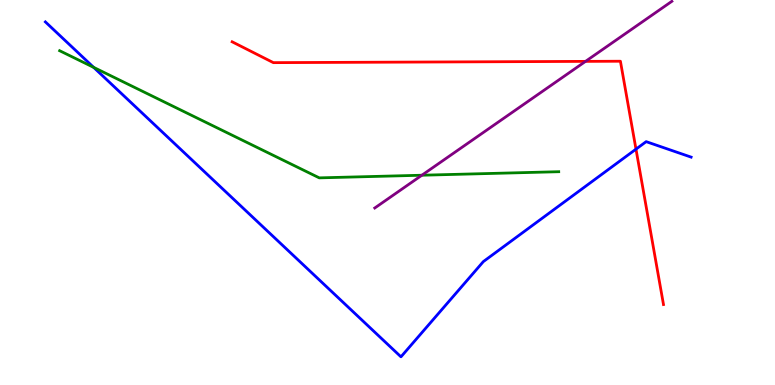[{'lines': ['blue', 'red'], 'intersections': [{'x': 8.21, 'y': 6.13}]}, {'lines': ['green', 'red'], 'intersections': []}, {'lines': ['purple', 'red'], 'intersections': [{'x': 7.56, 'y': 8.41}]}, {'lines': ['blue', 'green'], 'intersections': [{'x': 1.21, 'y': 8.25}]}, {'lines': ['blue', 'purple'], 'intersections': []}, {'lines': ['green', 'purple'], 'intersections': [{'x': 5.44, 'y': 5.45}]}]